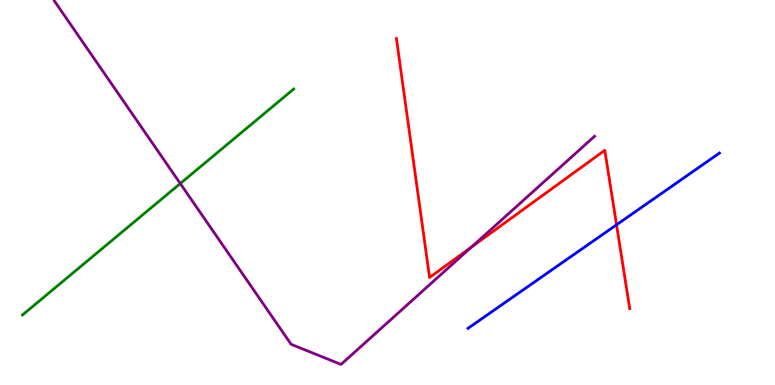[{'lines': ['blue', 'red'], 'intersections': [{'x': 7.96, 'y': 4.16}]}, {'lines': ['green', 'red'], 'intersections': []}, {'lines': ['purple', 'red'], 'intersections': [{'x': 6.08, 'y': 3.58}]}, {'lines': ['blue', 'green'], 'intersections': []}, {'lines': ['blue', 'purple'], 'intersections': []}, {'lines': ['green', 'purple'], 'intersections': [{'x': 2.33, 'y': 5.23}]}]